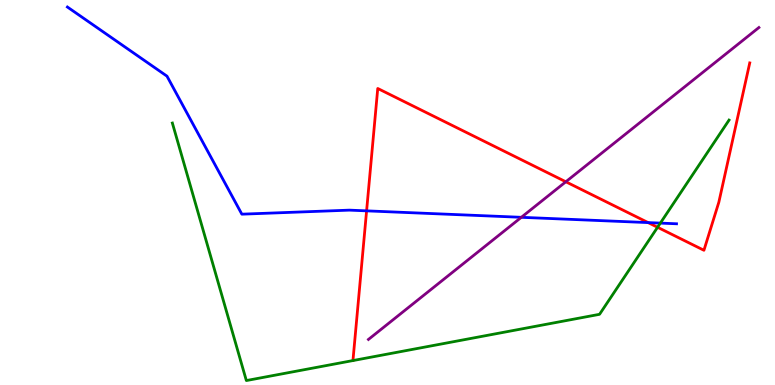[{'lines': ['blue', 'red'], 'intersections': [{'x': 4.73, 'y': 4.52}, {'x': 8.36, 'y': 4.22}]}, {'lines': ['green', 'red'], 'intersections': [{'x': 8.48, 'y': 4.1}]}, {'lines': ['purple', 'red'], 'intersections': [{'x': 7.3, 'y': 5.28}]}, {'lines': ['blue', 'green'], 'intersections': [{'x': 8.52, 'y': 4.21}]}, {'lines': ['blue', 'purple'], 'intersections': [{'x': 6.73, 'y': 4.36}]}, {'lines': ['green', 'purple'], 'intersections': []}]